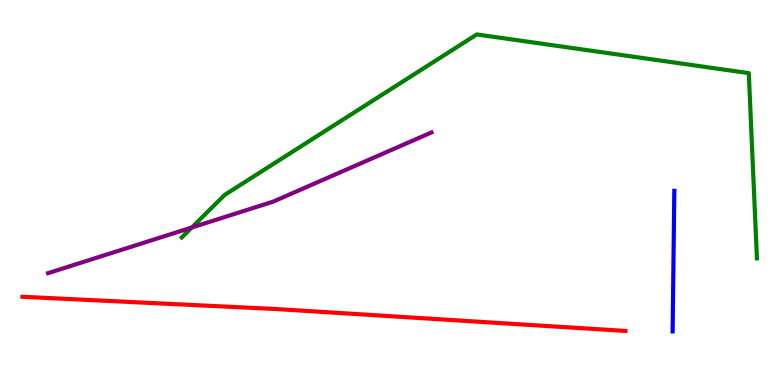[{'lines': ['blue', 'red'], 'intersections': []}, {'lines': ['green', 'red'], 'intersections': []}, {'lines': ['purple', 'red'], 'intersections': []}, {'lines': ['blue', 'green'], 'intersections': []}, {'lines': ['blue', 'purple'], 'intersections': []}, {'lines': ['green', 'purple'], 'intersections': [{'x': 2.47, 'y': 4.09}]}]